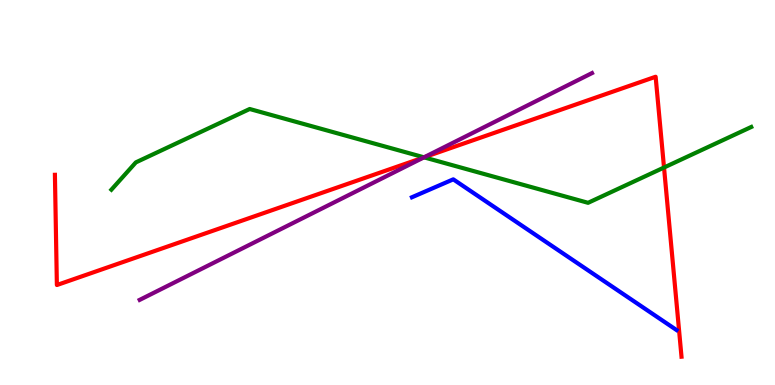[{'lines': ['blue', 'red'], 'intersections': []}, {'lines': ['green', 'red'], 'intersections': [{'x': 5.47, 'y': 5.91}, {'x': 8.57, 'y': 5.65}]}, {'lines': ['purple', 'red'], 'intersections': [{'x': 5.47, 'y': 5.91}]}, {'lines': ['blue', 'green'], 'intersections': []}, {'lines': ['blue', 'purple'], 'intersections': []}, {'lines': ['green', 'purple'], 'intersections': [{'x': 5.47, 'y': 5.91}]}]